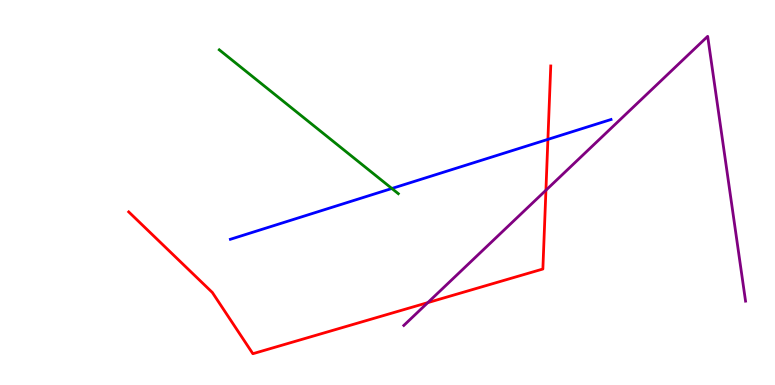[{'lines': ['blue', 'red'], 'intersections': [{'x': 7.07, 'y': 6.38}]}, {'lines': ['green', 'red'], 'intersections': []}, {'lines': ['purple', 'red'], 'intersections': [{'x': 5.52, 'y': 2.14}, {'x': 7.04, 'y': 5.06}]}, {'lines': ['blue', 'green'], 'intersections': [{'x': 5.06, 'y': 5.1}]}, {'lines': ['blue', 'purple'], 'intersections': []}, {'lines': ['green', 'purple'], 'intersections': []}]